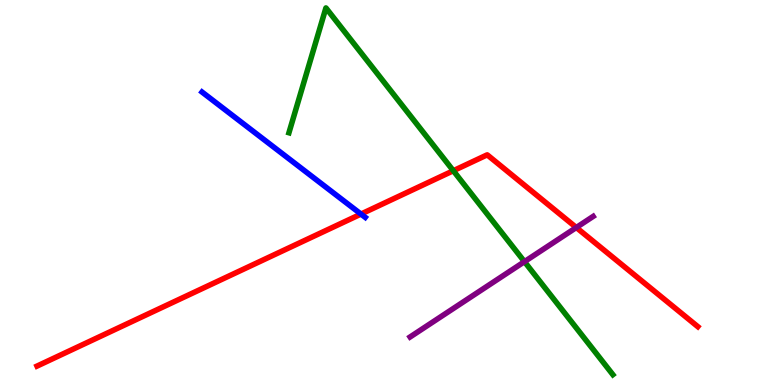[{'lines': ['blue', 'red'], 'intersections': [{'x': 4.66, 'y': 4.44}]}, {'lines': ['green', 'red'], 'intersections': [{'x': 5.85, 'y': 5.57}]}, {'lines': ['purple', 'red'], 'intersections': [{'x': 7.44, 'y': 4.09}]}, {'lines': ['blue', 'green'], 'intersections': []}, {'lines': ['blue', 'purple'], 'intersections': []}, {'lines': ['green', 'purple'], 'intersections': [{'x': 6.77, 'y': 3.2}]}]